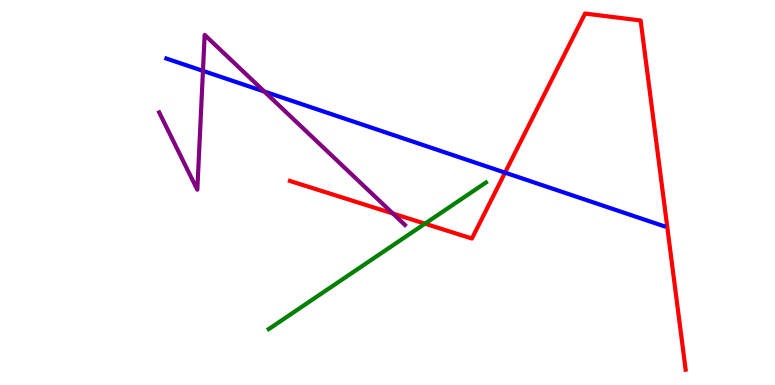[{'lines': ['blue', 'red'], 'intersections': [{'x': 6.52, 'y': 5.52}]}, {'lines': ['green', 'red'], 'intersections': [{'x': 5.48, 'y': 4.19}]}, {'lines': ['purple', 'red'], 'intersections': [{'x': 5.07, 'y': 4.45}]}, {'lines': ['blue', 'green'], 'intersections': []}, {'lines': ['blue', 'purple'], 'intersections': [{'x': 2.62, 'y': 8.16}, {'x': 3.41, 'y': 7.62}]}, {'lines': ['green', 'purple'], 'intersections': []}]